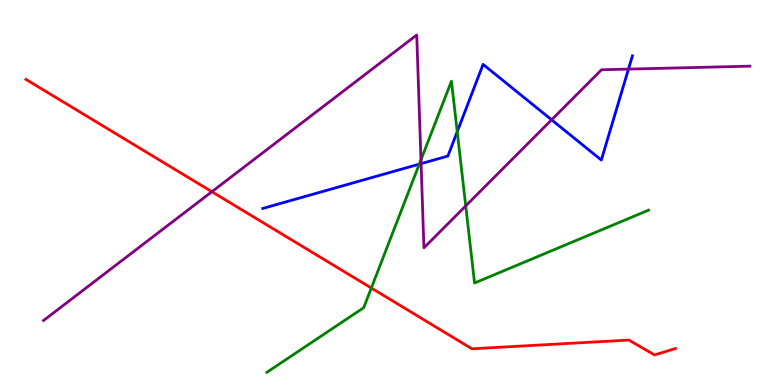[{'lines': ['blue', 'red'], 'intersections': []}, {'lines': ['green', 'red'], 'intersections': [{'x': 4.79, 'y': 2.52}]}, {'lines': ['purple', 'red'], 'intersections': [{'x': 2.73, 'y': 5.02}]}, {'lines': ['blue', 'green'], 'intersections': [{'x': 5.41, 'y': 5.74}, {'x': 5.9, 'y': 6.58}]}, {'lines': ['blue', 'purple'], 'intersections': [{'x': 5.43, 'y': 5.75}, {'x': 7.12, 'y': 6.89}, {'x': 8.11, 'y': 8.2}]}, {'lines': ['green', 'purple'], 'intersections': [{'x': 5.43, 'y': 5.85}, {'x': 6.01, 'y': 4.65}]}]